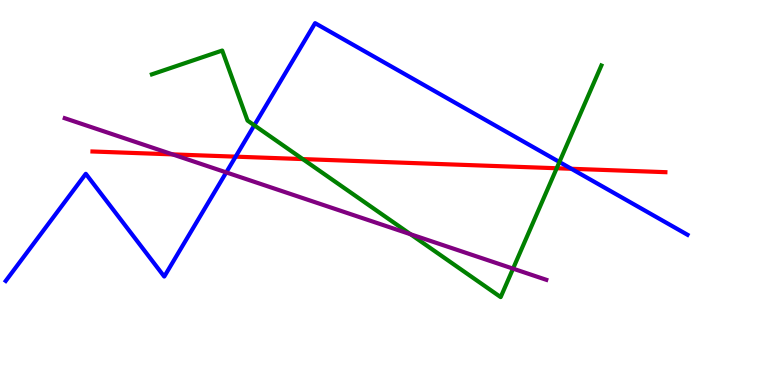[{'lines': ['blue', 'red'], 'intersections': [{'x': 3.04, 'y': 5.93}, {'x': 7.37, 'y': 5.62}]}, {'lines': ['green', 'red'], 'intersections': [{'x': 3.91, 'y': 5.87}, {'x': 7.18, 'y': 5.63}]}, {'lines': ['purple', 'red'], 'intersections': [{'x': 2.23, 'y': 5.99}]}, {'lines': ['blue', 'green'], 'intersections': [{'x': 3.28, 'y': 6.75}, {'x': 7.22, 'y': 5.79}]}, {'lines': ['blue', 'purple'], 'intersections': [{'x': 2.92, 'y': 5.52}]}, {'lines': ['green', 'purple'], 'intersections': [{'x': 5.3, 'y': 3.92}, {'x': 6.62, 'y': 3.02}]}]